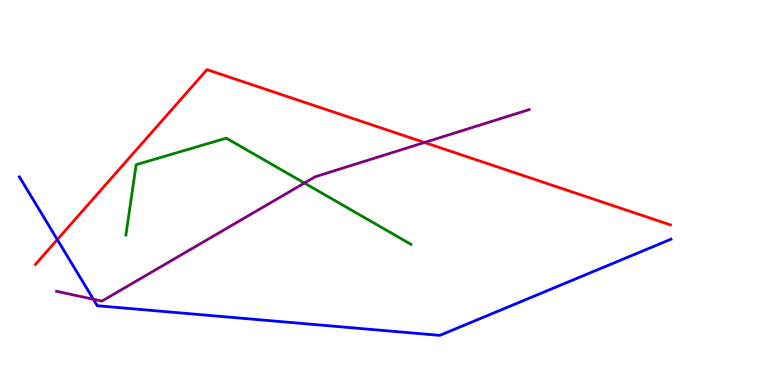[{'lines': ['blue', 'red'], 'intersections': [{'x': 0.739, 'y': 3.78}]}, {'lines': ['green', 'red'], 'intersections': []}, {'lines': ['purple', 'red'], 'intersections': [{'x': 5.48, 'y': 6.3}]}, {'lines': ['blue', 'green'], 'intersections': []}, {'lines': ['blue', 'purple'], 'intersections': [{'x': 1.2, 'y': 2.23}]}, {'lines': ['green', 'purple'], 'intersections': [{'x': 3.93, 'y': 5.25}]}]